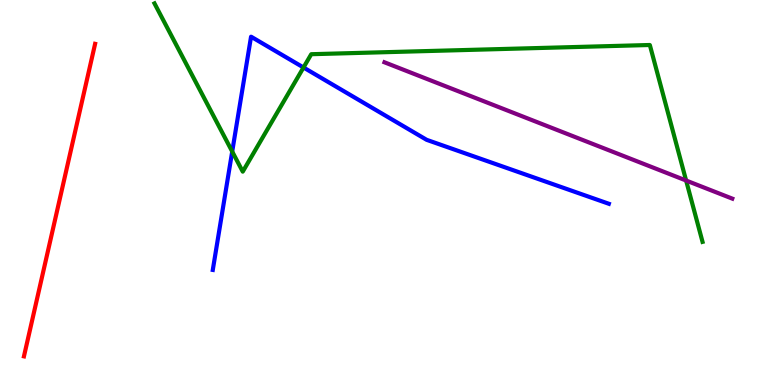[{'lines': ['blue', 'red'], 'intersections': []}, {'lines': ['green', 'red'], 'intersections': []}, {'lines': ['purple', 'red'], 'intersections': []}, {'lines': ['blue', 'green'], 'intersections': [{'x': 3.0, 'y': 6.06}, {'x': 3.92, 'y': 8.25}]}, {'lines': ['blue', 'purple'], 'intersections': []}, {'lines': ['green', 'purple'], 'intersections': [{'x': 8.85, 'y': 5.31}]}]